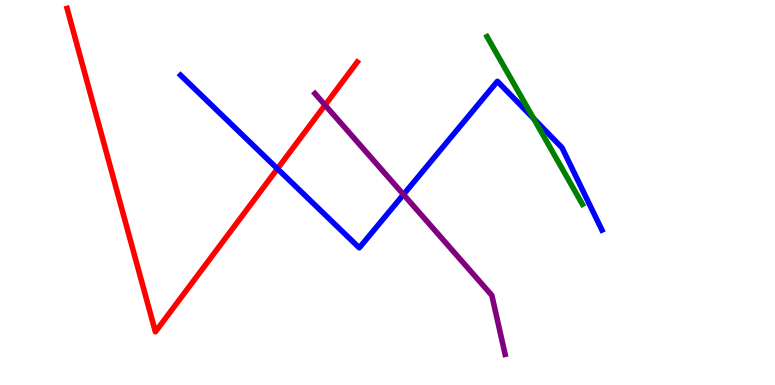[{'lines': ['blue', 'red'], 'intersections': [{'x': 3.58, 'y': 5.62}]}, {'lines': ['green', 'red'], 'intersections': []}, {'lines': ['purple', 'red'], 'intersections': [{'x': 4.19, 'y': 7.27}]}, {'lines': ['blue', 'green'], 'intersections': [{'x': 6.89, 'y': 6.92}]}, {'lines': ['blue', 'purple'], 'intersections': [{'x': 5.21, 'y': 4.95}]}, {'lines': ['green', 'purple'], 'intersections': []}]